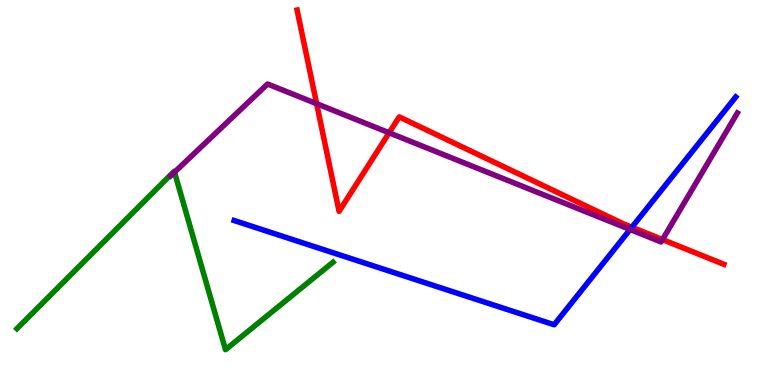[{'lines': ['blue', 'red'], 'intersections': [{'x': 8.15, 'y': 4.1}]}, {'lines': ['green', 'red'], 'intersections': []}, {'lines': ['purple', 'red'], 'intersections': [{'x': 4.09, 'y': 7.31}, {'x': 5.02, 'y': 6.55}, {'x': 8.55, 'y': 3.78}]}, {'lines': ['blue', 'green'], 'intersections': []}, {'lines': ['blue', 'purple'], 'intersections': [{'x': 8.13, 'y': 4.04}]}, {'lines': ['green', 'purple'], 'intersections': [{'x': 2.25, 'y': 5.53}]}]